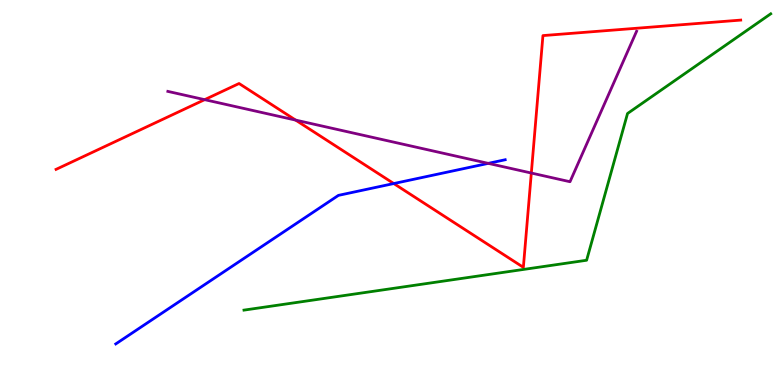[{'lines': ['blue', 'red'], 'intersections': [{'x': 5.08, 'y': 5.23}]}, {'lines': ['green', 'red'], 'intersections': []}, {'lines': ['purple', 'red'], 'intersections': [{'x': 2.64, 'y': 7.41}, {'x': 3.81, 'y': 6.88}, {'x': 6.86, 'y': 5.51}]}, {'lines': ['blue', 'green'], 'intersections': []}, {'lines': ['blue', 'purple'], 'intersections': [{'x': 6.3, 'y': 5.76}]}, {'lines': ['green', 'purple'], 'intersections': []}]